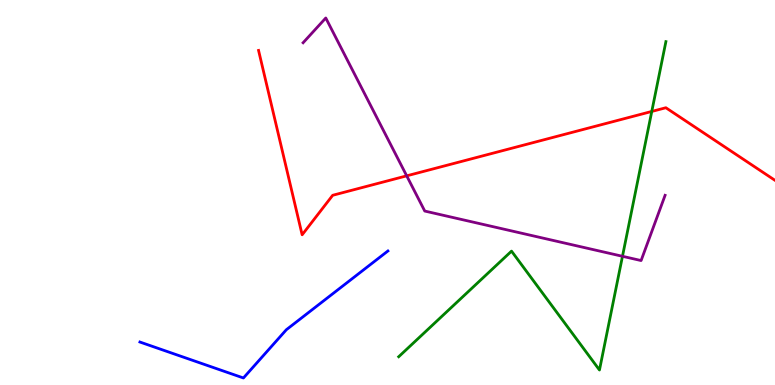[{'lines': ['blue', 'red'], 'intersections': []}, {'lines': ['green', 'red'], 'intersections': [{'x': 8.41, 'y': 7.11}]}, {'lines': ['purple', 'red'], 'intersections': [{'x': 5.25, 'y': 5.43}]}, {'lines': ['blue', 'green'], 'intersections': []}, {'lines': ['blue', 'purple'], 'intersections': []}, {'lines': ['green', 'purple'], 'intersections': [{'x': 8.03, 'y': 3.34}]}]